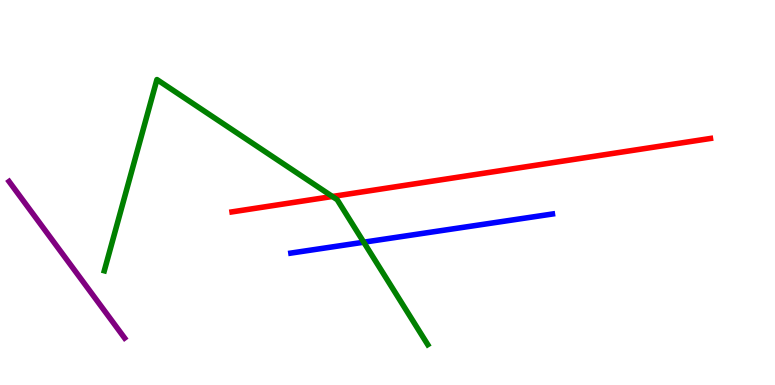[{'lines': ['blue', 'red'], 'intersections': []}, {'lines': ['green', 'red'], 'intersections': [{'x': 4.29, 'y': 4.9}]}, {'lines': ['purple', 'red'], 'intersections': []}, {'lines': ['blue', 'green'], 'intersections': [{'x': 4.69, 'y': 3.71}]}, {'lines': ['blue', 'purple'], 'intersections': []}, {'lines': ['green', 'purple'], 'intersections': []}]